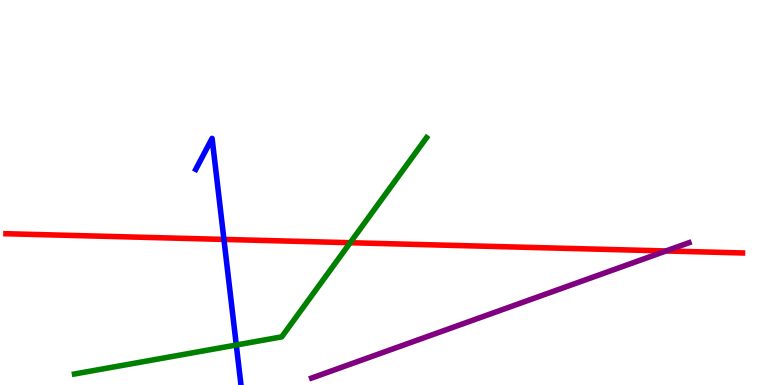[{'lines': ['blue', 'red'], 'intersections': [{'x': 2.89, 'y': 3.78}]}, {'lines': ['green', 'red'], 'intersections': [{'x': 4.52, 'y': 3.7}]}, {'lines': ['purple', 'red'], 'intersections': [{'x': 8.59, 'y': 3.48}]}, {'lines': ['blue', 'green'], 'intersections': [{'x': 3.05, 'y': 1.04}]}, {'lines': ['blue', 'purple'], 'intersections': []}, {'lines': ['green', 'purple'], 'intersections': []}]